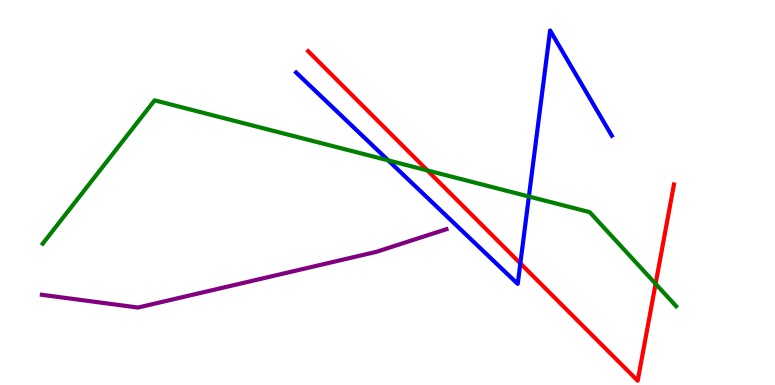[{'lines': ['blue', 'red'], 'intersections': [{'x': 6.71, 'y': 3.16}]}, {'lines': ['green', 'red'], 'intersections': [{'x': 5.51, 'y': 5.57}, {'x': 8.46, 'y': 2.63}]}, {'lines': ['purple', 'red'], 'intersections': []}, {'lines': ['blue', 'green'], 'intersections': [{'x': 5.01, 'y': 5.83}, {'x': 6.82, 'y': 4.9}]}, {'lines': ['blue', 'purple'], 'intersections': []}, {'lines': ['green', 'purple'], 'intersections': []}]